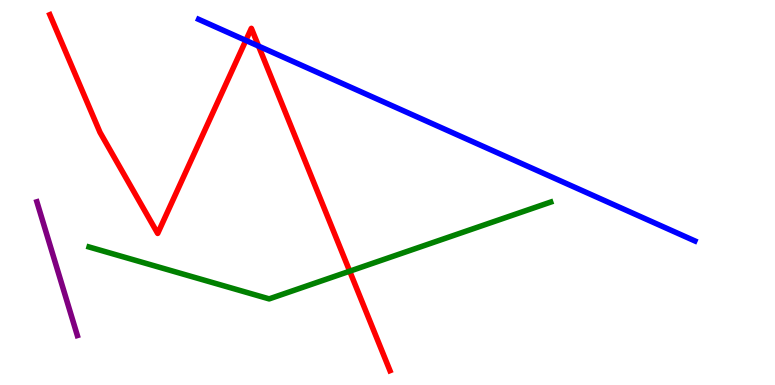[{'lines': ['blue', 'red'], 'intersections': [{'x': 3.17, 'y': 8.95}, {'x': 3.34, 'y': 8.8}]}, {'lines': ['green', 'red'], 'intersections': [{'x': 4.51, 'y': 2.96}]}, {'lines': ['purple', 'red'], 'intersections': []}, {'lines': ['blue', 'green'], 'intersections': []}, {'lines': ['blue', 'purple'], 'intersections': []}, {'lines': ['green', 'purple'], 'intersections': []}]